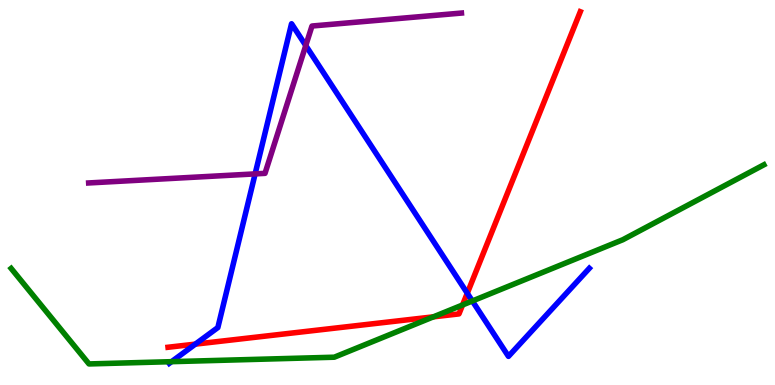[{'lines': ['blue', 'red'], 'intersections': [{'x': 2.52, 'y': 1.06}, {'x': 6.03, 'y': 2.38}]}, {'lines': ['green', 'red'], 'intersections': [{'x': 5.59, 'y': 1.77}, {'x': 5.97, 'y': 2.08}]}, {'lines': ['purple', 'red'], 'intersections': []}, {'lines': ['blue', 'green'], 'intersections': [{'x': 2.21, 'y': 0.606}, {'x': 6.09, 'y': 2.18}]}, {'lines': ['blue', 'purple'], 'intersections': [{'x': 3.29, 'y': 5.48}, {'x': 3.95, 'y': 8.82}]}, {'lines': ['green', 'purple'], 'intersections': []}]